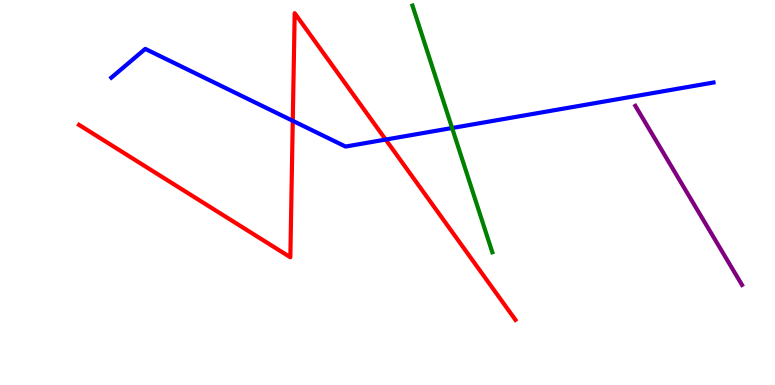[{'lines': ['blue', 'red'], 'intersections': [{'x': 3.78, 'y': 6.86}, {'x': 4.98, 'y': 6.37}]}, {'lines': ['green', 'red'], 'intersections': []}, {'lines': ['purple', 'red'], 'intersections': []}, {'lines': ['blue', 'green'], 'intersections': [{'x': 5.83, 'y': 6.68}]}, {'lines': ['blue', 'purple'], 'intersections': []}, {'lines': ['green', 'purple'], 'intersections': []}]